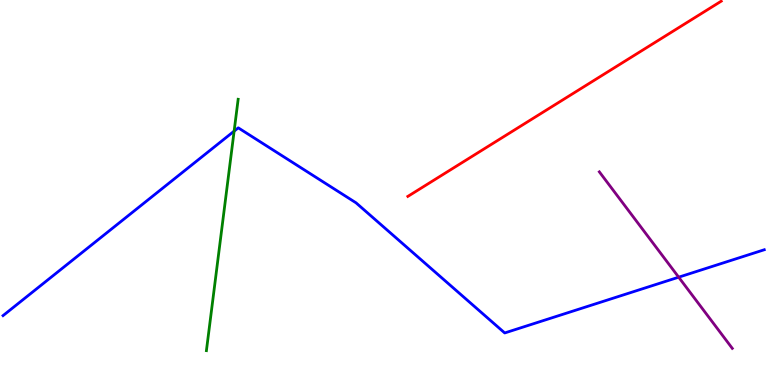[{'lines': ['blue', 'red'], 'intersections': []}, {'lines': ['green', 'red'], 'intersections': []}, {'lines': ['purple', 'red'], 'intersections': []}, {'lines': ['blue', 'green'], 'intersections': [{'x': 3.02, 'y': 6.59}]}, {'lines': ['blue', 'purple'], 'intersections': [{'x': 8.76, 'y': 2.8}]}, {'lines': ['green', 'purple'], 'intersections': []}]